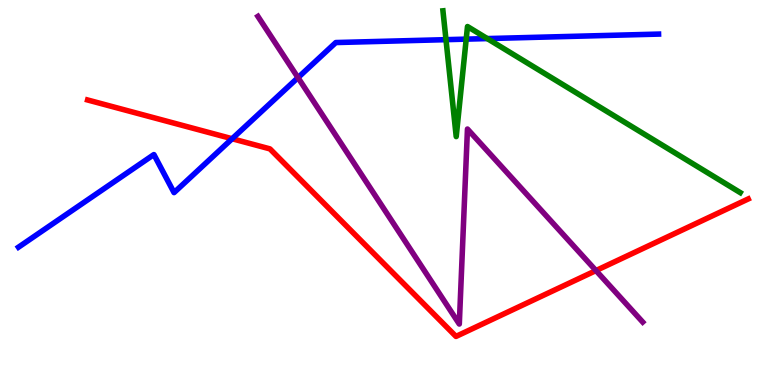[{'lines': ['blue', 'red'], 'intersections': [{'x': 3.0, 'y': 6.4}]}, {'lines': ['green', 'red'], 'intersections': []}, {'lines': ['purple', 'red'], 'intersections': [{'x': 7.69, 'y': 2.97}]}, {'lines': ['blue', 'green'], 'intersections': [{'x': 5.75, 'y': 8.97}, {'x': 6.02, 'y': 8.98}, {'x': 6.29, 'y': 9.0}]}, {'lines': ['blue', 'purple'], 'intersections': [{'x': 3.85, 'y': 7.98}]}, {'lines': ['green', 'purple'], 'intersections': []}]